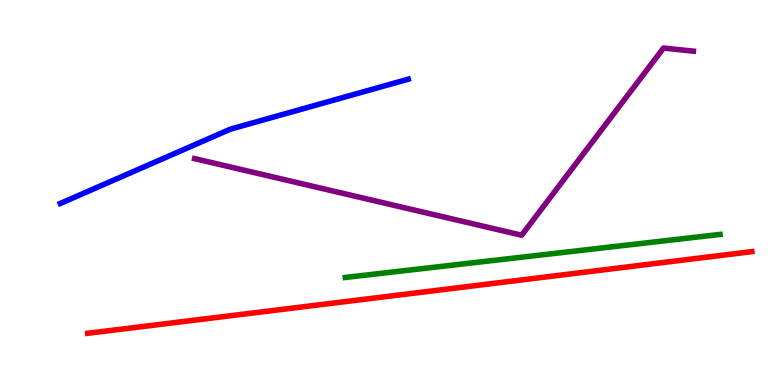[{'lines': ['blue', 'red'], 'intersections': []}, {'lines': ['green', 'red'], 'intersections': []}, {'lines': ['purple', 'red'], 'intersections': []}, {'lines': ['blue', 'green'], 'intersections': []}, {'lines': ['blue', 'purple'], 'intersections': []}, {'lines': ['green', 'purple'], 'intersections': []}]